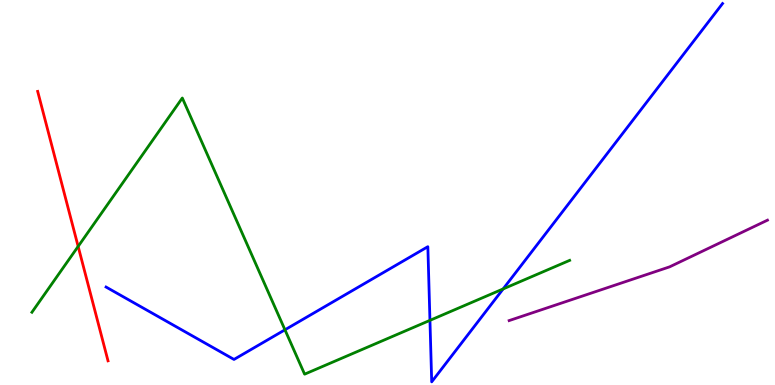[{'lines': ['blue', 'red'], 'intersections': []}, {'lines': ['green', 'red'], 'intersections': [{'x': 1.01, 'y': 3.6}]}, {'lines': ['purple', 'red'], 'intersections': []}, {'lines': ['blue', 'green'], 'intersections': [{'x': 3.68, 'y': 1.43}, {'x': 5.55, 'y': 1.68}, {'x': 6.49, 'y': 2.5}]}, {'lines': ['blue', 'purple'], 'intersections': []}, {'lines': ['green', 'purple'], 'intersections': []}]